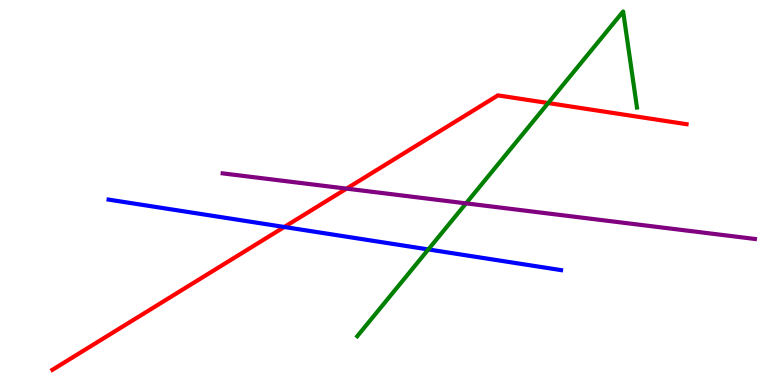[{'lines': ['blue', 'red'], 'intersections': [{'x': 3.67, 'y': 4.1}]}, {'lines': ['green', 'red'], 'intersections': [{'x': 7.07, 'y': 7.32}]}, {'lines': ['purple', 'red'], 'intersections': [{'x': 4.47, 'y': 5.1}]}, {'lines': ['blue', 'green'], 'intersections': [{'x': 5.53, 'y': 3.52}]}, {'lines': ['blue', 'purple'], 'intersections': []}, {'lines': ['green', 'purple'], 'intersections': [{'x': 6.01, 'y': 4.72}]}]